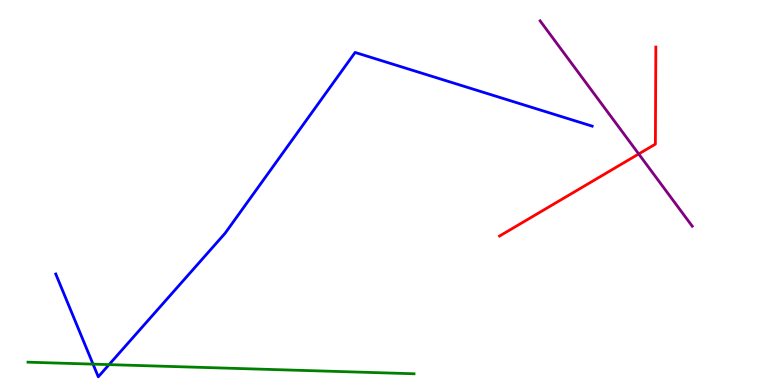[{'lines': ['blue', 'red'], 'intersections': []}, {'lines': ['green', 'red'], 'intersections': []}, {'lines': ['purple', 'red'], 'intersections': [{'x': 8.24, 'y': 6.0}]}, {'lines': ['blue', 'green'], 'intersections': [{'x': 1.2, 'y': 0.542}, {'x': 1.41, 'y': 0.529}]}, {'lines': ['blue', 'purple'], 'intersections': []}, {'lines': ['green', 'purple'], 'intersections': []}]